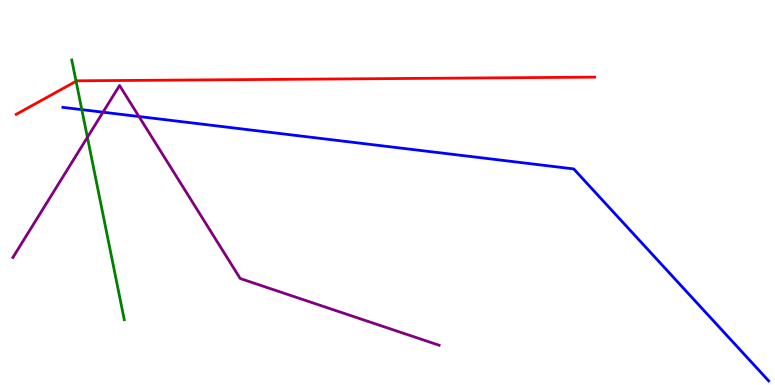[{'lines': ['blue', 'red'], 'intersections': []}, {'lines': ['green', 'red'], 'intersections': [{'x': 0.982, 'y': 7.89}]}, {'lines': ['purple', 'red'], 'intersections': []}, {'lines': ['blue', 'green'], 'intersections': [{'x': 1.06, 'y': 7.15}]}, {'lines': ['blue', 'purple'], 'intersections': [{'x': 1.33, 'y': 7.09}, {'x': 1.79, 'y': 6.97}]}, {'lines': ['green', 'purple'], 'intersections': [{'x': 1.13, 'y': 6.43}]}]